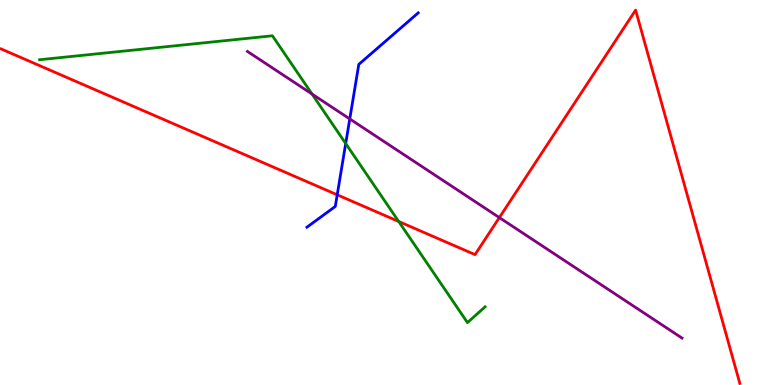[{'lines': ['blue', 'red'], 'intersections': [{'x': 4.35, 'y': 4.94}]}, {'lines': ['green', 'red'], 'intersections': [{'x': 5.14, 'y': 4.25}]}, {'lines': ['purple', 'red'], 'intersections': [{'x': 6.44, 'y': 4.35}]}, {'lines': ['blue', 'green'], 'intersections': [{'x': 4.46, 'y': 6.27}]}, {'lines': ['blue', 'purple'], 'intersections': [{'x': 4.51, 'y': 6.91}]}, {'lines': ['green', 'purple'], 'intersections': [{'x': 4.03, 'y': 7.56}]}]